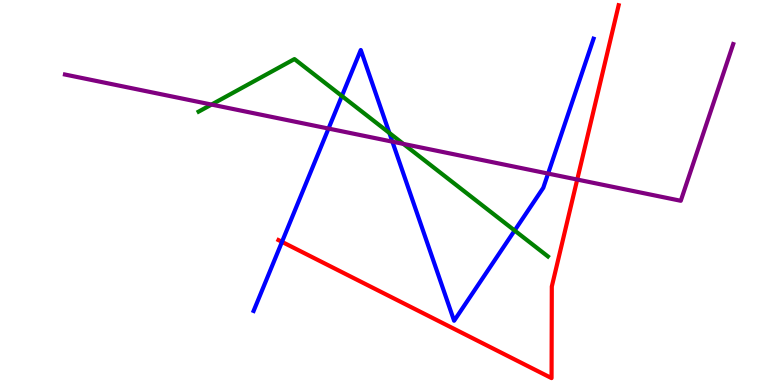[{'lines': ['blue', 'red'], 'intersections': [{'x': 3.64, 'y': 3.72}]}, {'lines': ['green', 'red'], 'intersections': []}, {'lines': ['purple', 'red'], 'intersections': [{'x': 7.45, 'y': 5.34}]}, {'lines': ['blue', 'green'], 'intersections': [{'x': 4.41, 'y': 7.51}, {'x': 5.02, 'y': 6.55}, {'x': 6.64, 'y': 4.01}]}, {'lines': ['blue', 'purple'], 'intersections': [{'x': 4.24, 'y': 6.66}, {'x': 5.06, 'y': 6.32}, {'x': 7.07, 'y': 5.49}]}, {'lines': ['green', 'purple'], 'intersections': [{'x': 2.73, 'y': 7.28}, {'x': 5.21, 'y': 6.26}]}]